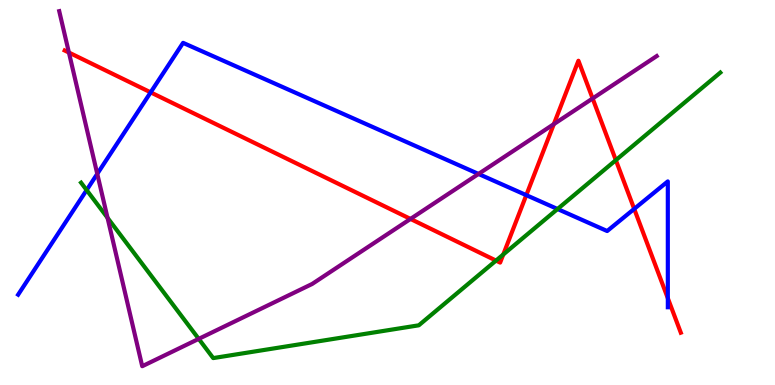[{'lines': ['blue', 'red'], 'intersections': [{'x': 1.94, 'y': 7.6}, {'x': 6.79, 'y': 4.93}, {'x': 8.18, 'y': 4.57}, {'x': 8.62, 'y': 2.25}]}, {'lines': ['green', 'red'], 'intersections': [{'x': 6.4, 'y': 3.23}, {'x': 6.49, 'y': 3.39}, {'x': 7.95, 'y': 5.84}]}, {'lines': ['purple', 'red'], 'intersections': [{'x': 0.889, 'y': 8.64}, {'x': 5.3, 'y': 4.31}, {'x': 7.15, 'y': 6.78}, {'x': 7.65, 'y': 7.44}]}, {'lines': ['blue', 'green'], 'intersections': [{'x': 1.12, 'y': 5.06}, {'x': 7.19, 'y': 4.57}]}, {'lines': ['blue', 'purple'], 'intersections': [{'x': 1.26, 'y': 5.48}, {'x': 6.17, 'y': 5.48}]}, {'lines': ['green', 'purple'], 'intersections': [{'x': 1.39, 'y': 4.34}, {'x': 2.56, 'y': 1.2}]}]